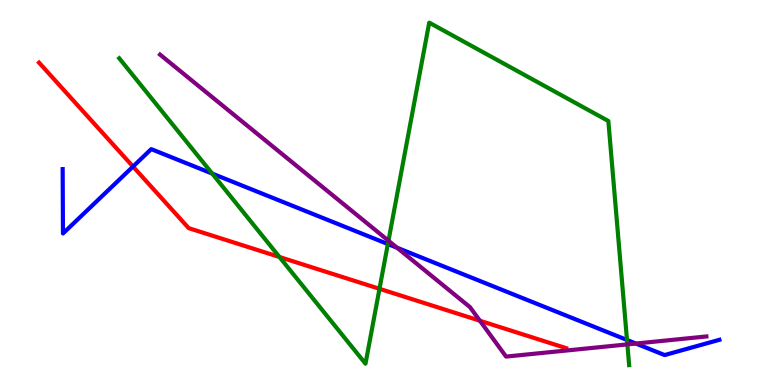[{'lines': ['blue', 'red'], 'intersections': [{'x': 1.72, 'y': 5.67}]}, {'lines': ['green', 'red'], 'intersections': [{'x': 3.61, 'y': 3.32}, {'x': 4.9, 'y': 2.5}]}, {'lines': ['purple', 'red'], 'intersections': [{'x': 6.19, 'y': 1.67}]}, {'lines': ['blue', 'green'], 'intersections': [{'x': 2.74, 'y': 5.49}, {'x': 5.0, 'y': 3.66}, {'x': 8.09, 'y': 1.17}]}, {'lines': ['blue', 'purple'], 'intersections': [{'x': 5.12, 'y': 3.57}, {'x': 8.2, 'y': 1.08}]}, {'lines': ['green', 'purple'], 'intersections': [{'x': 5.01, 'y': 3.75}, {'x': 8.1, 'y': 1.05}]}]